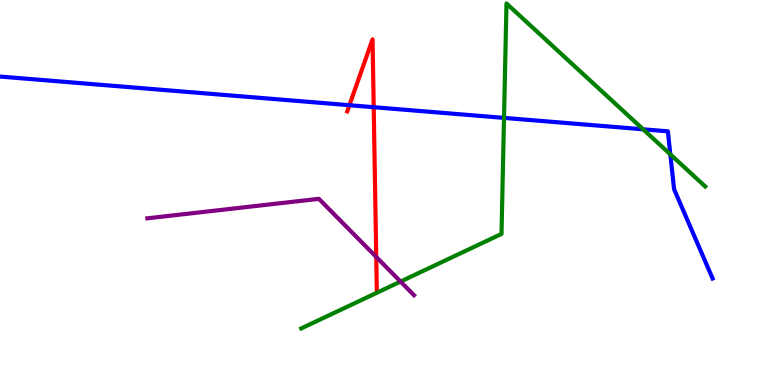[{'lines': ['blue', 'red'], 'intersections': [{'x': 4.51, 'y': 7.27}, {'x': 4.82, 'y': 7.22}]}, {'lines': ['green', 'red'], 'intersections': []}, {'lines': ['purple', 'red'], 'intersections': [{'x': 4.85, 'y': 3.33}]}, {'lines': ['blue', 'green'], 'intersections': [{'x': 6.5, 'y': 6.94}, {'x': 8.3, 'y': 6.64}, {'x': 8.65, 'y': 5.99}]}, {'lines': ['blue', 'purple'], 'intersections': []}, {'lines': ['green', 'purple'], 'intersections': [{'x': 5.17, 'y': 2.69}]}]